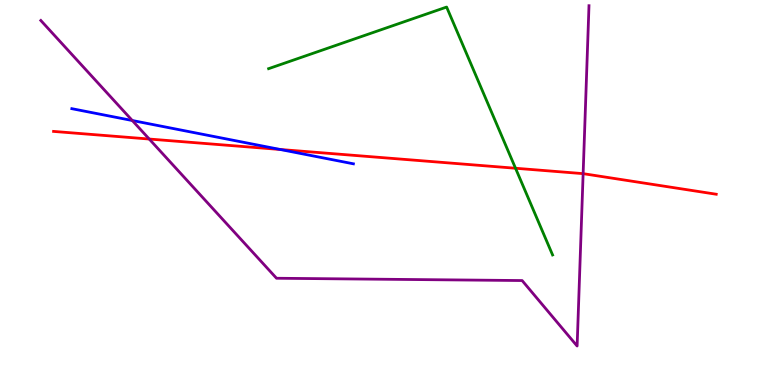[{'lines': ['blue', 'red'], 'intersections': [{'x': 3.62, 'y': 6.12}]}, {'lines': ['green', 'red'], 'intersections': [{'x': 6.65, 'y': 5.63}]}, {'lines': ['purple', 'red'], 'intersections': [{'x': 1.93, 'y': 6.39}, {'x': 7.52, 'y': 5.49}]}, {'lines': ['blue', 'green'], 'intersections': []}, {'lines': ['blue', 'purple'], 'intersections': [{'x': 1.71, 'y': 6.87}]}, {'lines': ['green', 'purple'], 'intersections': []}]